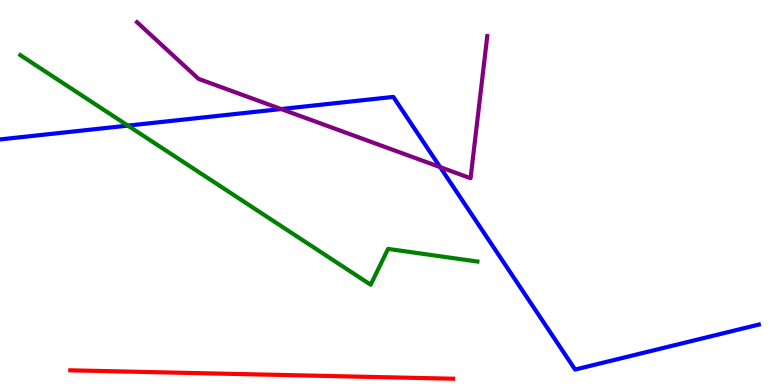[{'lines': ['blue', 'red'], 'intersections': []}, {'lines': ['green', 'red'], 'intersections': []}, {'lines': ['purple', 'red'], 'intersections': []}, {'lines': ['blue', 'green'], 'intersections': [{'x': 1.65, 'y': 6.74}]}, {'lines': ['blue', 'purple'], 'intersections': [{'x': 3.63, 'y': 7.17}, {'x': 5.68, 'y': 5.66}]}, {'lines': ['green', 'purple'], 'intersections': []}]